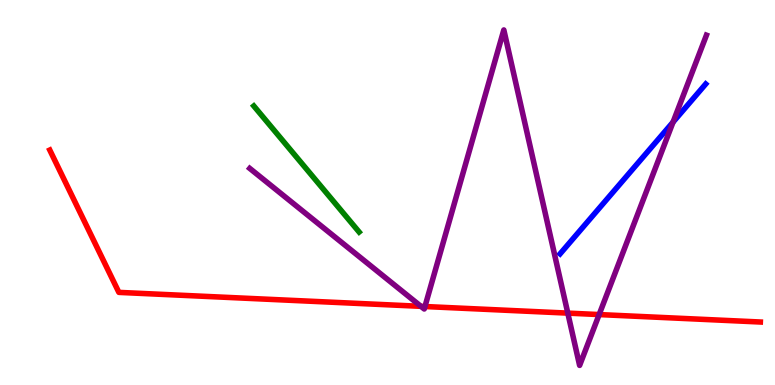[{'lines': ['blue', 'red'], 'intersections': []}, {'lines': ['green', 'red'], 'intersections': []}, {'lines': ['purple', 'red'], 'intersections': [{'x': 5.43, 'y': 2.04}, {'x': 5.48, 'y': 2.04}, {'x': 7.33, 'y': 1.87}, {'x': 7.73, 'y': 1.83}]}, {'lines': ['blue', 'green'], 'intersections': []}, {'lines': ['blue', 'purple'], 'intersections': [{'x': 8.68, 'y': 6.83}]}, {'lines': ['green', 'purple'], 'intersections': []}]